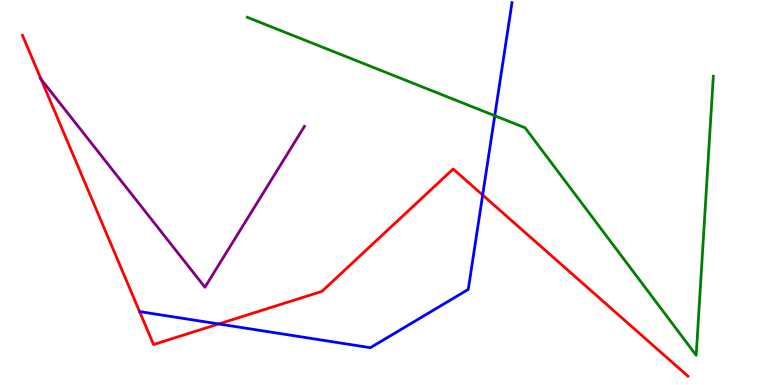[{'lines': ['blue', 'red'], 'intersections': [{'x': 2.82, 'y': 1.59}, {'x': 6.23, 'y': 4.93}]}, {'lines': ['green', 'red'], 'intersections': []}, {'lines': ['purple', 'red'], 'intersections': [{'x': 0.53, 'y': 7.94}]}, {'lines': ['blue', 'green'], 'intersections': [{'x': 6.38, 'y': 6.99}]}, {'lines': ['blue', 'purple'], 'intersections': []}, {'lines': ['green', 'purple'], 'intersections': []}]